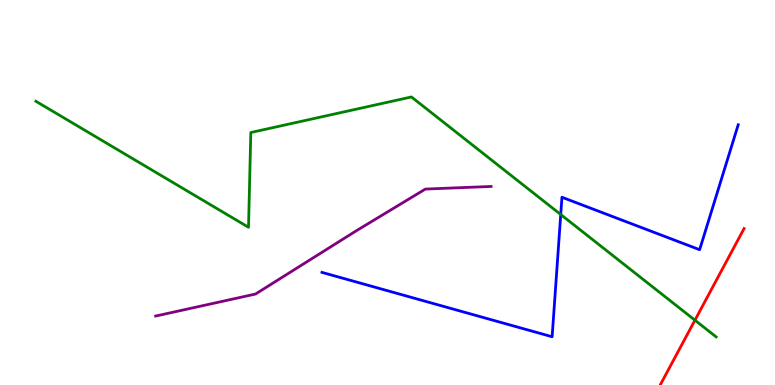[{'lines': ['blue', 'red'], 'intersections': []}, {'lines': ['green', 'red'], 'intersections': [{'x': 8.97, 'y': 1.68}]}, {'lines': ['purple', 'red'], 'intersections': []}, {'lines': ['blue', 'green'], 'intersections': [{'x': 7.24, 'y': 4.43}]}, {'lines': ['blue', 'purple'], 'intersections': []}, {'lines': ['green', 'purple'], 'intersections': []}]